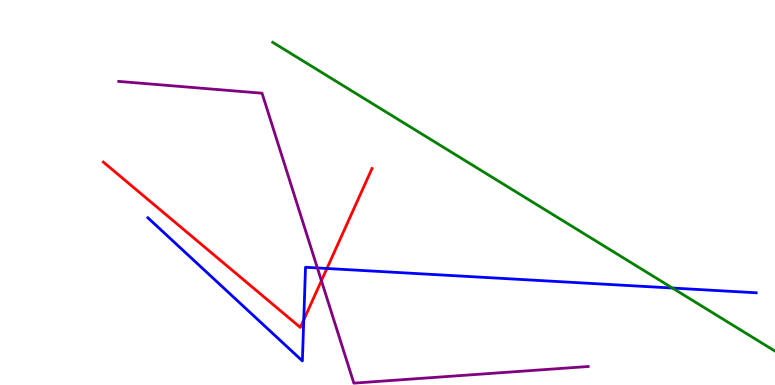[{'lines': ['blue', 'red'], 'intersections': [{'x': 3.92, 'y': 1.69}, {'x': 4.22, 'y': 3.03}]}, {'lines': ['green', 'red'], 'intersections': []}, {'lines': ['purple', 'red'], 'intersections': [{'x': 4.15, 'y': 2.71}]}, {'lines': ['blue', 'green'], 'intersections': [{'x': 8.68, 'y': 2.52}]}, {'lines': ['blue', 'purple'], 'intersections': [{'x': 4.1, 'y': 3.04}]}, {'lines': ['green', 'purple'], 'intersections': []}]